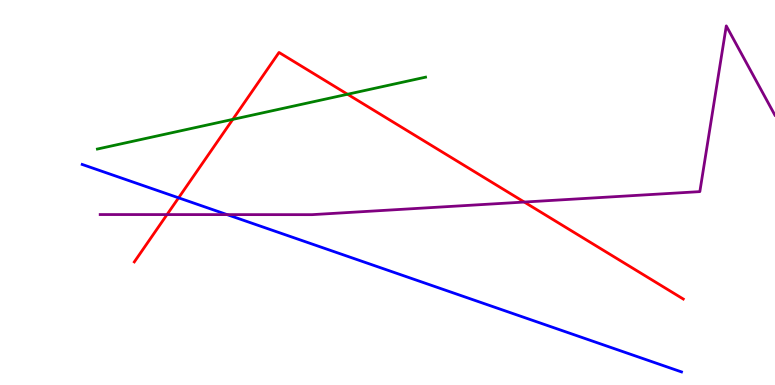[{'lines': ['blue', 'red'], 'intersections': [{'x': 2.3, 'y': 4.86}]}, {'lines': ['green', 'red'], 'intersections': [{'x': 3.0, 'y': 6.9}, {'x': 4.48, 'y': 7.55}]}, {'lines': ['purple', 'red'], 'intersections': [{'x': 2.16, 'y': 4.43}, {'x': 6.76, 'y': 4.75}]}, {'lines': ['blue', 'green'], 'intersections': []}, {'lines': ['blue', 'purple'], 'intersections': [{'x': 2.93, 'y': 4.43}]}, {'lines': ['green', 'purple'], 'intersections': []}]